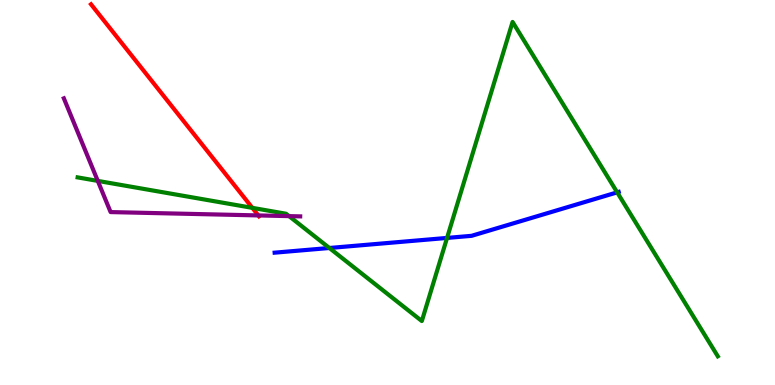[{'lines': ['blue', 'red'], 'intersections': []}, {'lines': ['green', 'red'], 'intersections': [{'x': 3.26, 'y': 4.6}]}, {'lines': ['purple', 'red'], 'intersections': [{'x': 3.33, 'y': 4.4}]}, {'lines': ['blue', 'green'], 'intersections': [{'x': 4.25, 'y': 3.56}, {'x': 5.77, 'y': 3.82}, {'x': 7.96, 'y': 5.0}]}, {'lines': ['blue', 'purple'], 'intersections': []}, {'lines': ['green', 'purple'], 'intersections': [{'x': 1.26, 'y': 5.3}, {'x': 3.73, 'y': 4.39}]}]